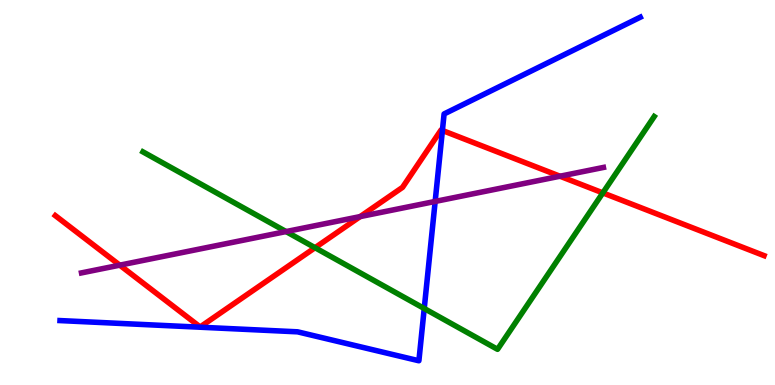[{'lines': ['blue', 'red'], 'intersections': [{'x': 5.71, 'y': 6.61}]}, {'lines': ['green', 'red'], 'intersections': [{'x': 4.07, 'y': 3.57}, {'x': 7.78, 'y': 4.99}]}, {'lines': ['purple', 'red'], 'intersections': [{'x': 1.55, 'y': 3.11}, {'x': 4.65, 'y': 4.37}, {'x': 7.23, 'y': 5.42}]}, {'lines': ['blue', 'green'], 'intersections': [{'x': 5.47, 'y': 1.99}]}, {'lines': ['blue', 'purple'], 'intersections': [{'x': 5.61, 'y': 4.77}]}, {'lines': ['green', 'purple'], 'intersections': [{'x': 3.69, 'y': 3.99}]}]